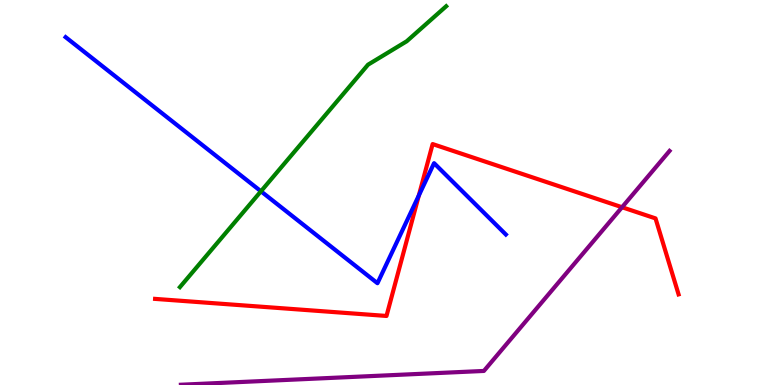[{'lines': ['blue', 'red'], 'intersections': [{'x': 5.4, 'y': 4.92}]}, {'lines': ['green', 'red'], 'intersections': []}, {'lines': ['purple', 'red'], 'intersections': [{'x': 8.03, 'y': 4.62}]}, {'lines': ['blue', 'green'], 'intersections': [{'x': 3.37, 'y': 5.03}]}, {'lines': ['blue', 'purple'], 'intersections': []}, {'lines': ['green', 'purple'], 'intersections': []}]